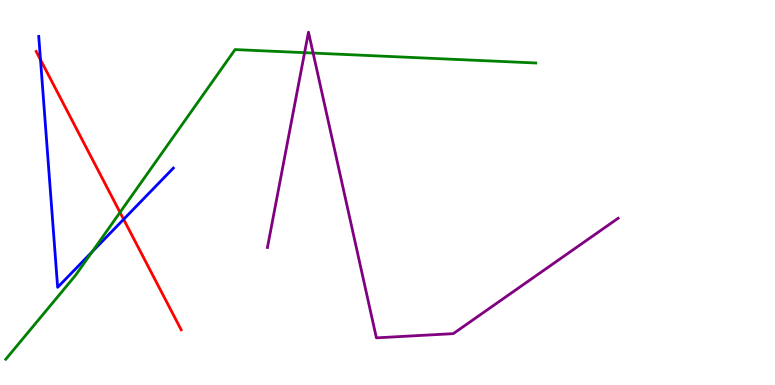[{'lines': ['blue', 'red'], 'intersections': [{'x': 0.523, 'y': 8.45}, {'x': 1.6, 'y': 4.3}]}, {'lines': ['green', 'red'], 'intersections': [{'x': 1.55, 'y': 4.48}]}, {'lines': ['purple', 'red'], 'intersections': []}, {'lines': ['blue', 'green'], 'intersections': [{'x': 1.19, 'y': 3.46}]}, {'lines': ['blue', 'purple'], 'intersections': []}, {'lines': ['green', 'purple'], 'intersections': [{'x': 3.93, 'y': 8.63}, {'x': 4.04, 'y': 8.62}]}]